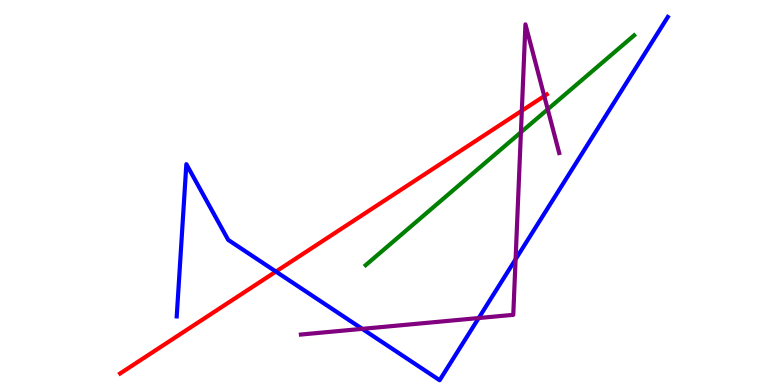[{'lines': ['blue', 'red'], 'intersections': [{'x': 3.56, 'y': 2.95}]}, {'lines': ['green', 'red'], 'intersections': []}, {'lines': ['purple', 'red'], 'intersections': [{'x': 6.73, 'y': 7.12}, {'x': 7.02, 'y': 7.5}]}, {'lines': ['blue', 'green'], 'intersections': []}, {'lines': ['blue', 'purple'], 'intersections': [{'x': 4.67, 'y': 1.46}, {'x': 6.18, 'y': 1.74}, {'x': 6.65, 'y': 3.27}]}, {'lines': ['green', 'purple'], 'intersections': [{'x': 6.72, 'y': 6.56}, {'x': 7.07, 'y': 7.16}]}]